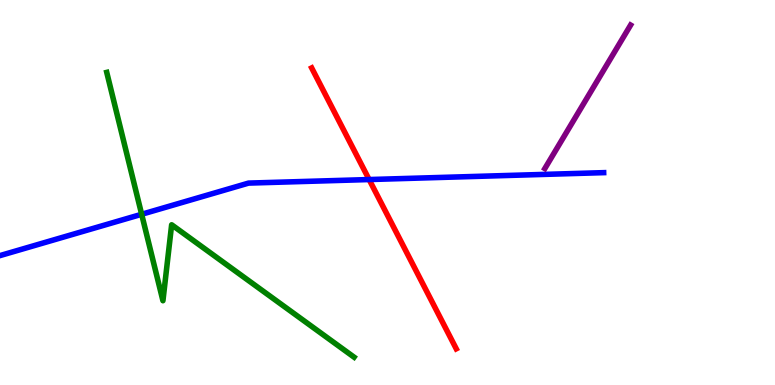[{'lines': ['blue', 'red'], 'intersections': [{'x': 4.76, 'y': 5.34}]}, {'lines': ['green', 'red'], 'intersections': []}, {'lines': ['purple', 'red'], 'intersections': []}, {'lines': ['blue', 'green'], 'intersections': [{'x': 1.83, 'y': 4.43}]}, {'lines': ['blue', 'purple'], 'intersections': []}, {'lines': ['green', 'purple'], 'intersections': []}]